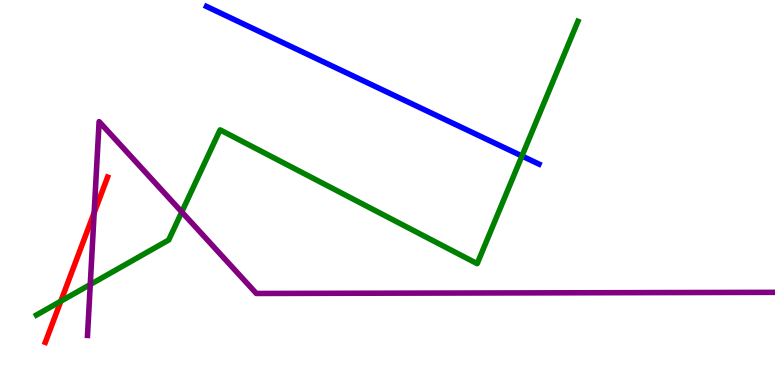[{'lines': ['blue', 'red'], 'intersections': []}, {'lines': ['green', 'red'], 'intersections': [{'x': 0.785, 'y': 2.18}]}, {'lines': ['purple', 'red'], 'intersections': [{'x': 1.21, 'y': 4.47}]}, {'lines': ['blue', 'green'], 'intersections': [{'x': 6.73, 'y': 5.95}]}, {'lines': ['blue', 'purple'], 'intersections': []}, {'lines': ['green', 'purple'], 'intersections': [{'x': 1.16, 'y': 2.61}, {'x': 2.35, 'y': 4.49}]}]